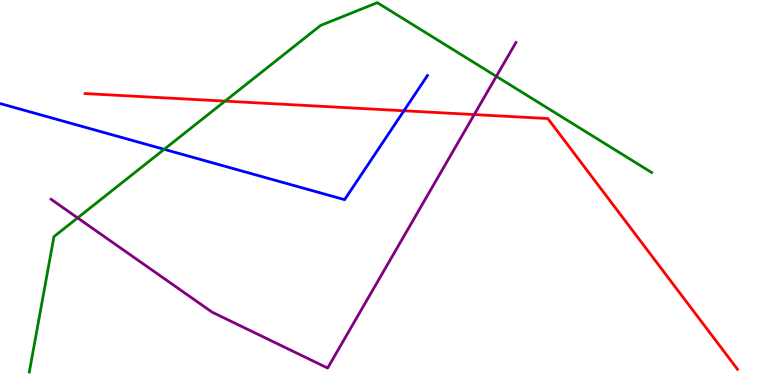[{'lines': ['blue', 'red'], 'intersections': [{'x': 5.21, 'y': 7.12}]}, {'lines': ['green', 'red'], 'intersections': [{'x': 2.9, 'y': 7.37}]}, {'lines': ['purple', 'red'], 'intersections': [{'x': 6.12, 'y': 7.02}]}, {'lines': ['blue', 'green'], 'intersections': [{'x': 2.12, 'y': 6.12}]}, {'lines': ['blue', 'purple'], 'intersections': []}, {'lines': ['green', 'purple'], 'intersections': [{'x': 1.0, 'y': 4.34}, {'x': 6.4, 'y': 8.02}]}]